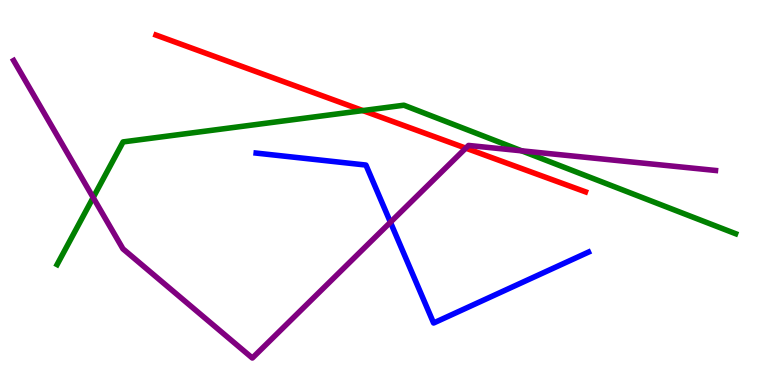[{'lines': ['blue', 'red'], 'intersections': []}, {'lines': ['green', 'red'], 'intersections': [{'x': 4.68, 'y': 7.13}]}, {'lines': ['purple', 'red'], 'intersections': [{'x': 6.01, 'y': 6.15}]}, {'lines': ['blue', 'green'], 'intersections': []}, {'lines': ['blue', 'purple'], 'intersections': [{'x': 5.04, 'y': 4.23}]}, {'lines': ['green', 'purple'], 'intersections': [{'x': 1.2, 'y': 4.87}, {'x': 6.73, 'y': 6.08}]}]